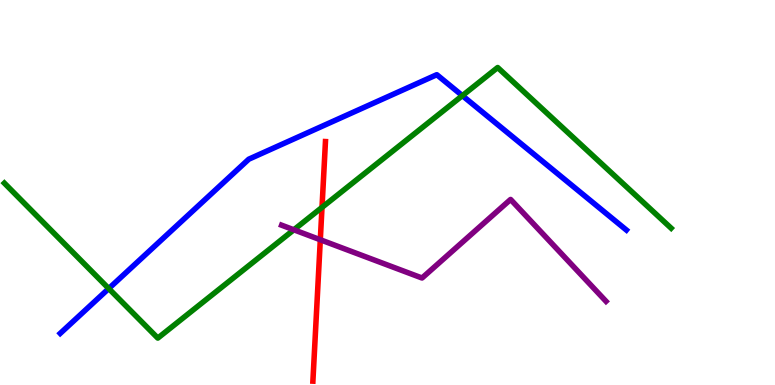[{'lines': ['blue', 'red'], 'intersections': []}, {'lines': ['green', 'red'], 'intersections': [{'x': 4.15, 'y': 4.61}]}, {'lines': ['purple', 'red'], 'intersections': [{'x': 4.13, 'y': 3.77}]}, {'lines': ['blue', 'green'], 'intersections': [{'x': 1.4, 'y': 2.51}, {'x': 5.97, 'y': 7.52}]}, {'lines': ['blue', 'purple'], 'intersections': []}, {'lines': ['green', 'purple'], 'intersections': [{'x': 3.79, 'y': 4.03}]}]